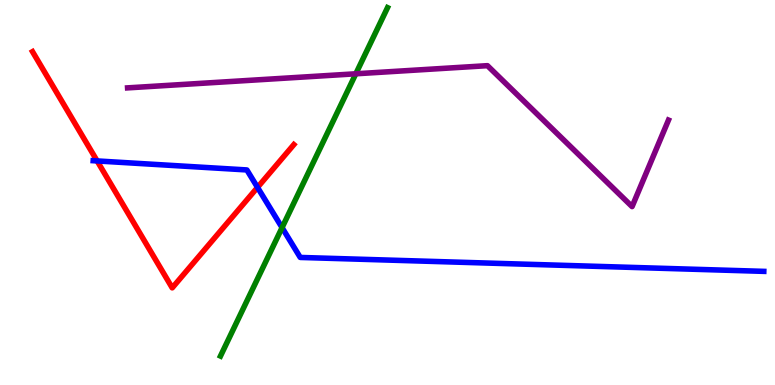[{'lines': ['blue', 'red'], 'intersections': [{'x': 1.25, 'y': 5.82}, {'x': 3.32, 'y': 5.13}]}, {'lines': ['green', 'red'], 'intersections': []}, {'lines': ['purple', 'red'], 'intersections': []}, {'lines': ['blue', 'green'], 'intersections': [{'x': 3.64, 'y': 4.09}]}, {'lines': ['blue', 'purple'], 'intersections': []}, {'lines': ['green', 'purple'], 'intersections': [{'x': 4.59, 'y': 8.08}]}]